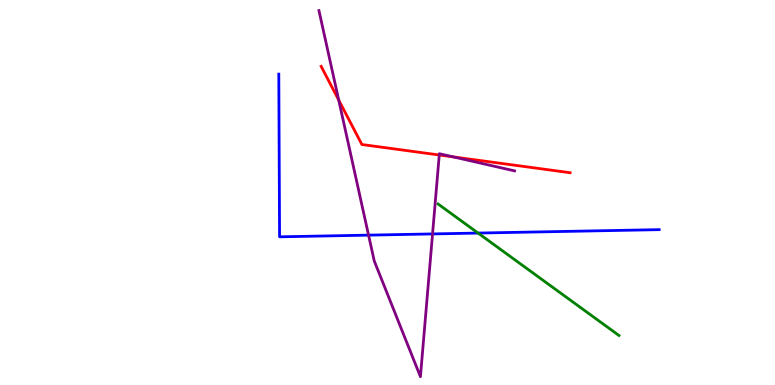[{'lines': ['blue', 'red'], 'intersections': []}, {'lines': ['green', 'red'], 'intersections': []}, {'lines': ['purple', 'red'], 'intersections': [{'x': 4.37, 'y': 7.4}, {'x': 5.67, 'y': 5.97}, {'x': 5.85, 'y': 5.92}]}, {'lines': ['blue', 'green'], 'intersections': [{'x': 6.17, 'y': 3.95}]}, {'lines': ['blue', 'purple'], 'intersections': [{'x': 4.76, 'y': 3.89}, {'x': 5.58, 'y': 3.92}]}, {'lines': ['green', 'purple'], 'intersections': []}]